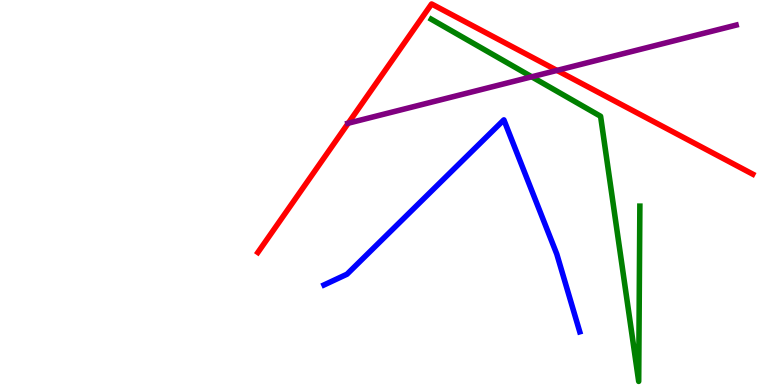[{'lines': ['blue', 'red'], 'intersections': []}, {'lines': ['green', 'red'], 'intersections': []}, {'lines': ['purple', 'red'], 'intersections': [{'x': 4.49, 'y': 6.8}, {'x': 7.19, 'y': 8.17}]}, {'lines': ['blue', 'green'], 'intersections': []}, {'lines': ['blue', 'purple'], 'intersections': []}, {'lines': ['green', 'purple'], 'intersections': [{'x': 6.86, 'y': 8.01}]}]